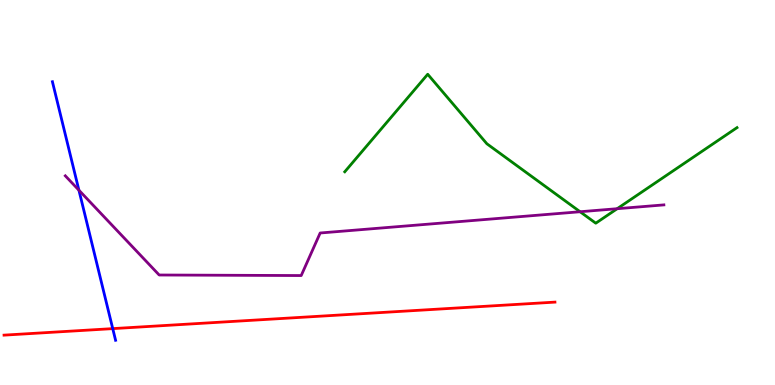[{'lines': ['blue', 'red'], 'intersections': [{'x': 1.45, 'y': 1.46}]}, {'lines': ['green', 'red'], 'intersections': []}, {'lines': ['purple', 'red'], 'intersections': []}, {'lines': ['blue', 'green'], 'intersections': []}, {'lines': ['blue', 'purple'], 'intersections': [{'x': 1.02, 'y': 5.06}]}, {'lines': ['green', 'purple'], 'intersections': [{'x': 7.48, 'y': 4.5}, {'x': 7.96, 'y': 4.58}]}]